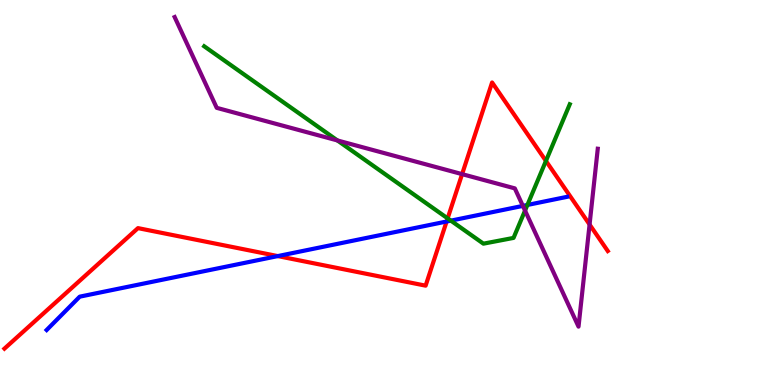[{'lines': ['blue', 'red'], 'intersections': [{'x': 3.58, 'y': 3.35}, {'x': 5.76, 'y': 4.25}]}, {'lines': ['green', 'red'], 'intersections': [{'x': 5.78, 'y': 4.33}, {'x': 7.04, 'y': 5.82}]}, {'lines': ['purple', 'red'], 'intersections': [{'x': 5.96, 'y': 5.48}, {'x': 7.61, 'y': 4.17}]}, {'lines': ['blue', 'green'], 'intersections': [{'x': 5.82, 'y': 4.27}, {'x': 6.81, 'y': 4.68}]}, {'lines': ['blue', 'purple'], 'intersections': [{'x': 6.75, 'y': 4.65}]}, {'lines': ['green', 'purple'], 'intersections': [{'x': 4.35, 'y': 6.35}, {'x': 6.77, 'y': 4.53}]}]